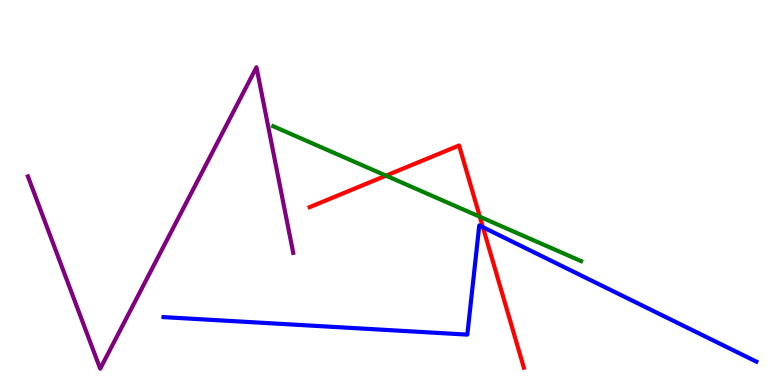[{'lines': ['blue', 'red'], 'intersections': [{'x': 6.23, 'y': 4.1}]}, {'lines': ['green', 'red'], 'intersections': [{'x': 4.98, 'y': 5.44}, {'x': 6.19, 'y': 4.37}]}, {'lines': ['purple', 'red'], 'intersections': []}, {'lines': ['blue', 'green'], 'intersections': []}, {'lines': ['blue', 'purple'], 'intersections': []}, {'lines': ['green', 'purple'], 'intersections': []}]